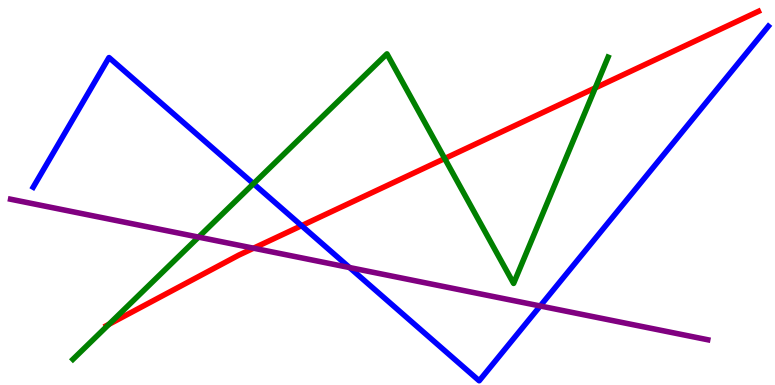[{'lines': ['blue', 'red'], 'intersections': [{'x': 3.89, 'y': 4.14}]}, {'lines': ['green', 'red'], 'intersections': [{'x': 1.41, 'y': 1.58}, {'x': 5.74, 'y': 5.88}, {'x': 7.68, 'y': 7.72}]}, {'lines': ['purple', 'red'], 'intersections': [{'x': 3.27, 'y': 3.55}]}, {'lines': ['blue', 'green'], 'intersections': [{'x': 3.27, 'y': 5.23}]}, {'lines': ['blue', 'purple'], 'intersections': [{'x': 4.51, 'y': 3.05}, {'x': 6.97, 'y': 2.05}]}, {'lines': ['green', 'purple'], 'intersections': [{'x': 2.56, 'y': 3.84}]}]